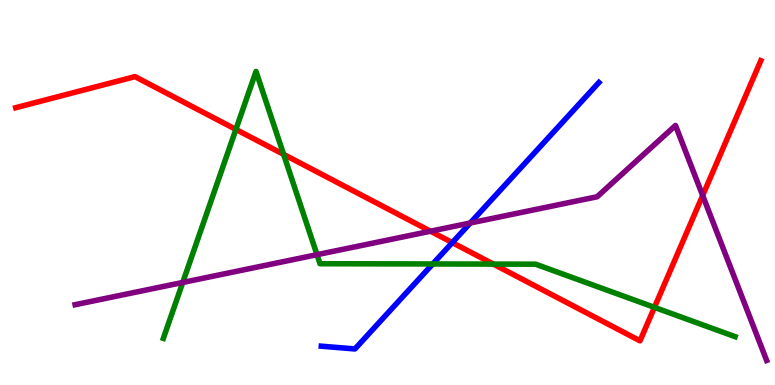[{'lines': ['blue', 'red'], 'intersections': [{'x': 5.84, 'y': 3.7}]}, {'lines': ['green', 'red'], 'intersections': [{'x': 3.04, 'y': 6.64}, {'x': 3.66, 'y': 5.99}, {'x': 6.37, 'y': 3.14}, {'x': 8.44, 'y': 2.02}]}, {'lines': ['purple', 'red'], 'intersections': [{'x': 5.55, 'y': 3.99}, {'x': 9.07, 'y': 4.92}]}, {'lines': ['blue', 'green'], 'intersections': [{'x': 5.58, 'y': 3.14}]}, {'lines': ['blue', 'purple'], 'intersections': [{'x': 6.07, 'y': 4.21}]}, {'lines': ['green', 'purple'], 'intersections': [{'x': 2.36, 'y': 2.66}, {'x': 4.09, 'y': 3.38}]}]